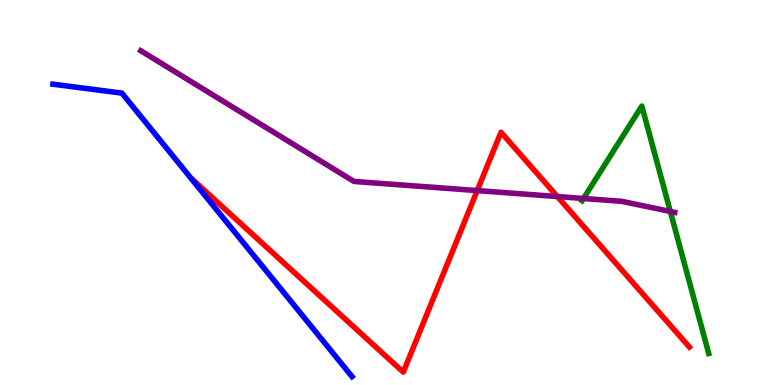[{'lines': ['blue', 'red'], 'intersections': []}, {'lines': ['green', 'red'], 'intersections': []}, {'lines': ['purple', 'red'], 'intersections': [{'x': 6.16, 'y': 5.05}, {'x': 7.19, 'y': 4.9}]}, {'lines': ['blue', 'green'], 'intersections': []}, {'lines': ['blue', 'purple'], 'intersections': []}, {'lines': ['green', 'purple'], 'intersections': [{'x': 7.53, 'y': 4.84}, {'x': 8.65, 'y': 4.51}]}]